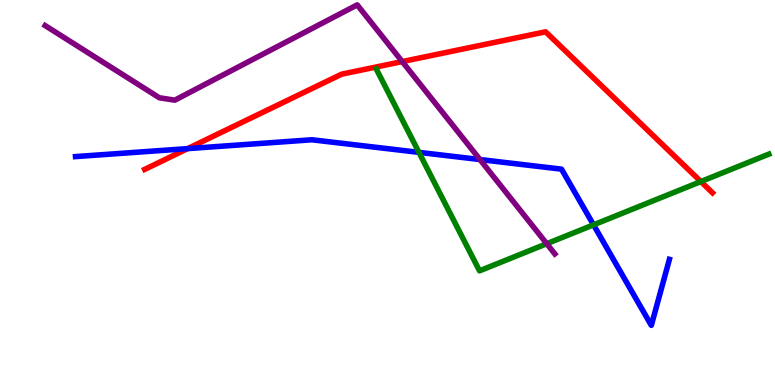[{'lines': ['blue', 'red'], 'intersections': [{'x': 2.42, 'y': 6.14}]}, {'lines': ['green', 'red'], 'intersections': [{'x': 9.04, 'y': 5.28}]}, {'lines': ['purple', 'red'], 'intersections': [{'x': 5.19, 'y': 8.4}]}, {'lines': ['blue', 'green'], 'intersections': [{'x': 5.41, 'y': 6.04}, {'x': 7.66, 'y': 4.16}]}, {'lines': ['blue', 'purple'], 'intersections': [{'x': 6.19, 'y': 5.86}]}, {'lines': ['green', 'purple'], 'intersections': [{'x': 7.05, 'y': 3.67}]}]